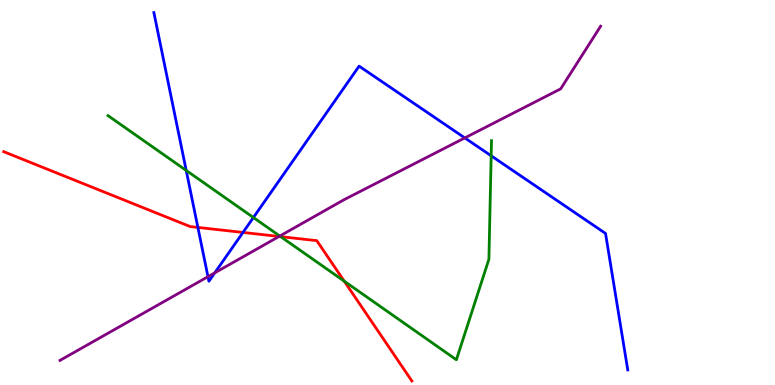[{'lines': ['blue', 'red'], 'intersections': [{'x': 2.55, 'y': 4.09}, {'x': 3.14, 'y': 3.96}]}, {'lines': ['green', 'red'], 'intersections': [{'x': 3.62, 'y': 3.85}, {'x': 4.44, 'y': 2.7}]}, {'lines': ['purple', 'red'], 'intersections': [{'x': 3.6, 'y': 3.86}]}, {'lines': ['blue', 'green'], 'intersections': [{'x': 2.4, 'y': 5.57}, {'x': 3.27, 'y': 4.35}, {'x': 6.34, 'y': 5.95}]}, {'lines': ['blue', 'purple'], 'intersections': [{'x': 2.68, 'y': 2.81}, {'x': 2.77, 'y': 2.91}, {'x': 6.0, 'y': 6.42}]}, {'lines': ['green', 'purple'], 'intersections': [{'x': 3.61, 'y': 3.87}]}]